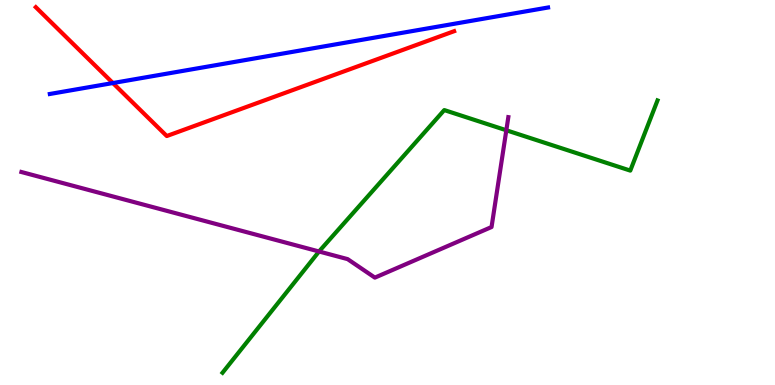[{'lines': ['blue', 'red'], 'intersections': [{'x': 1.46, 'y': 7.84}]}, {'lines': ['green', 'red'], 'intersections': []}, {'lines': ['purple', 'red'], 'intersections': []}, {'lines': ['blue', 'green'], 'intersections': []}, {'lines': ['blue', 'purple'], 'intersections': []}, {'lines': ['green', 'purple'], 'intersections': [{'x': 4.12, 'y': 3.47}, {'x': 6.53, 'y': 6.62}]}]